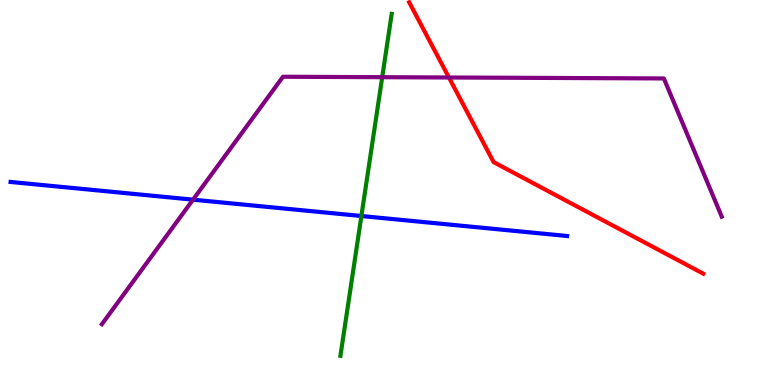[{'lines': ['blue', 'red'], 'intersections': []}, {'lines': ['green', 'red'], 'intersections': []}, {'lines': ['purple', 'red'], 'intersections': [{'x': 5.79, 'y': 7.99}]}, {'lines': ['blue', 'green'], 'intersections': [{'x': 4.66, 'y': 4.39}]}, {'lines': ['blue', 'purple'], 'intersections': [{'x': 2.49, 'y': 4.81}]}, {'lines': ['green', 'purple'], 'intersections': [{'x': 4.93, 'y': 8.0}]}]